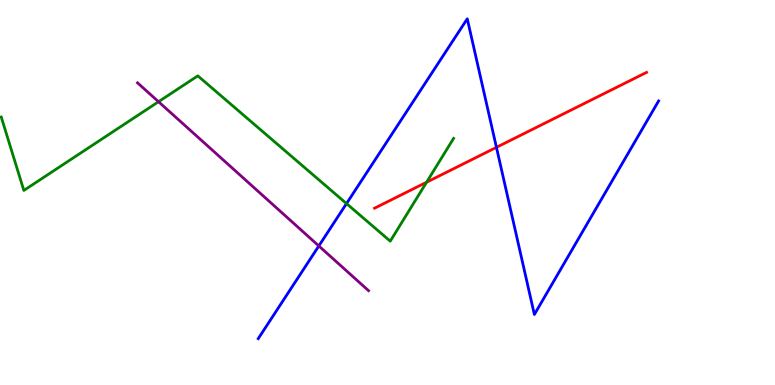[{'lines': ['blue', 'red'], 'intersections': [{'x': 6.41, 'y': 6.17}]}, {'lines': ['green', 'red'], 'intersections': [{'x': 5.5, 'y': 5.27}]}, {'lines': ['purple', 'red'], 'intersections': []}, {'lines': ['blue', 'green'], 'intersections': [{'x': 4.47, 'y': 4.71}]}, {'lines': ['blue', 'purple'], 'intersections': [{'x': 4.11, 'y': 3.61}]}, {'lines': ['green', 'purple'], 'intersections': [{'x': 2.05, 'y': 7.36}]}]